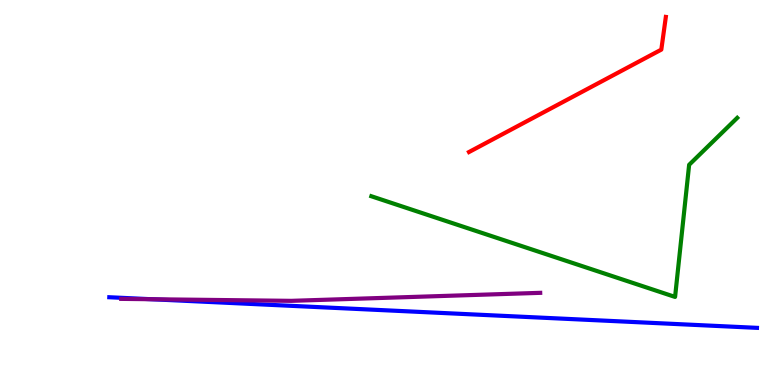[{'lines': ['blue', 'red'], 'intersections': []}, {'lines': ['green', 'red'], 'intersections': []}, {'lines': ['purple', 'red'], 'intersections': []}, {'lines': ['blue', 'green'], 'intersections': []}, {'lines': ['blue', 'purple'], 'intersections': [{'x': 1.95, 'y': 2.23}]}, {'lines': ['green', 'purple'], 'intersections': []}]